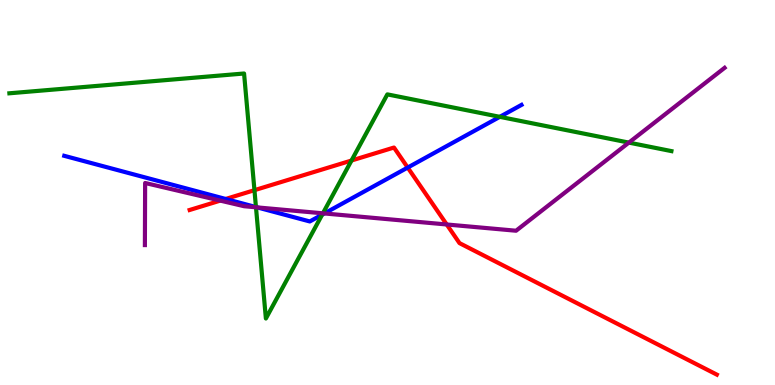[{'lines': ['blue', 'red'], 'intersections': [{'x': 2.91, 'y': 4.83}, {'x': 5.26, 'y': 5.65}]}, {'lines': ['green', 'red'], 'intersections': [{'x': 3.28, 'y': 5.06}, {'x': 4.54, 'y': 5.83}]}, {'lines': ['purple', 'red'], 'intersections': [{'x': 2.84, 'y': 4.79}, {'x': 5.76, 'y': 4.17}]}, {'lines': ['blue', 'green'], 'intersections': [{'x': 3.3, 'y': 4.62}, {'x': 4.16, 'y': 4.42}, {'x': 6.45, 'y': 6.97}]}, {'lines': ['blue', 'purple'], 'intersections': [{'x': 3.32, 'y': 4.61}, {'x': 4.19, 'y': 4.46}]}, {'lines': ['green', 'purple'], 'intersections': [{'x': 3.3, 'y': 4.62}, {'x': 4.17, 'y': 4.46}, {'x': 8.11, 'y': 6.3}]}]